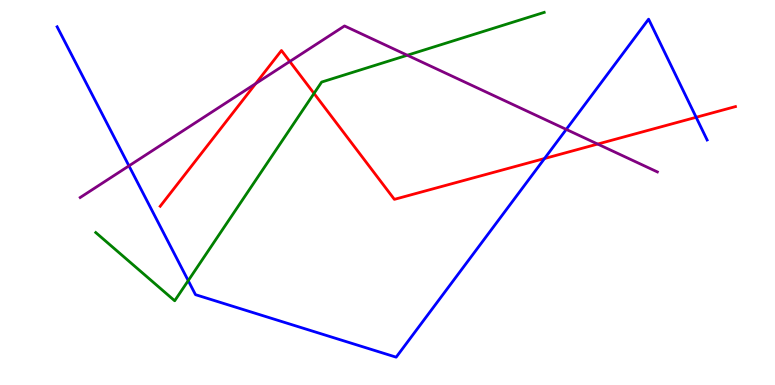[{'lines': ['blue', 'red'], 'intersections': [{'x': 7.03, 'y': 5.88}, {'x': 8.98, 'y': 6.95}]}, {'lines': ['green', 'red'], 'intersections': [{'x': 4.05, 'y': 7.57}]}, {'lines': ['purple', 'red'], 'intersections': [{'x': 3.3, 'y': 7.83}, {'x': 3.74, 'y': 8.4}, {'x': 7.71, 'y': 6.26}]}, {'lines': ['blue', 'green'], 'intersections': [{'x': 2.43, 'y': 2.71}]}, {'lines': ['blue', 'purple'], 'intersections': [{'x': 1.66, 'y': 5.69}, {'x': 7.31, 'y': 6.64}]}, {'lines': ['green', 'purple'], 'intersections': [{'x': 5.26, 'y': 8.57}]}]